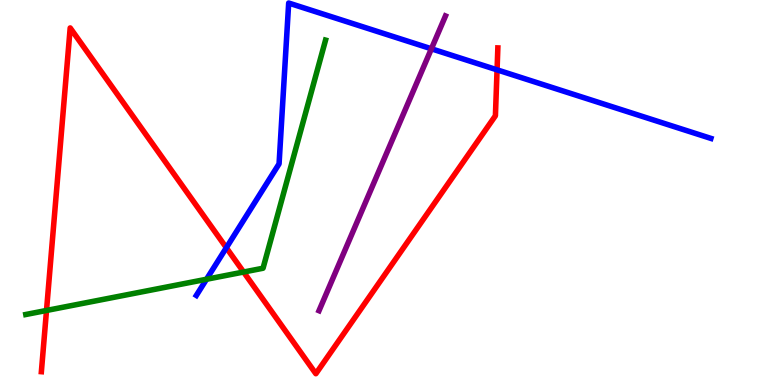[{'lines': ['blue', 'red'], 'intersections': [{'x': 2.92, 'y': 3.57}, {'x': 6.41, 'y': 8.19}]}, {'lines': ['green', 'red'], 'intersections': [{'x': 0.6, 'y': 1.94}, {'x': 3.14, 'y': 2.93}]}, {'lines': ['purple', 'red'], 'intersections': []}, {'lines': ['blue', 'green'], 'intersections': [{'x': 2.66, 'y': 2.75}]}, {'lines': ['blue', 'purple'], 'intersections': [{'x': 5.57, 'y': 8.73}]}, {'lines': ['green', 'purple'], 'intersections': []}]